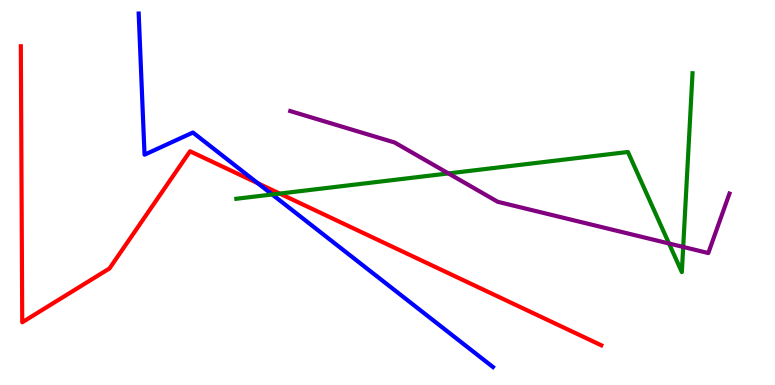[{'lines': ['blue', 'red'], 'intersections': [{'x': 3.33, 'y': 5.24}]}, {'lines': ['green', 'red'], 'intersections': [{'x': 3.61, 'y': 4.97}]}, {'lines': ['purple', 'red'], 'intersections': []}, {'lines': ['blue', 'green'], 'intersections': [{'x': 3.51, 'y': 4.95}]}, {'lines': ['blue', 'purple'], 'intersections': []}, {'lines': ['green', 'purple'], 'intersections': [{'x': 5.79, 'y': 5.5}, {'x': 8.63, 'y': 3.68}, {'x': 8.82, 'y': 3.59}]}]